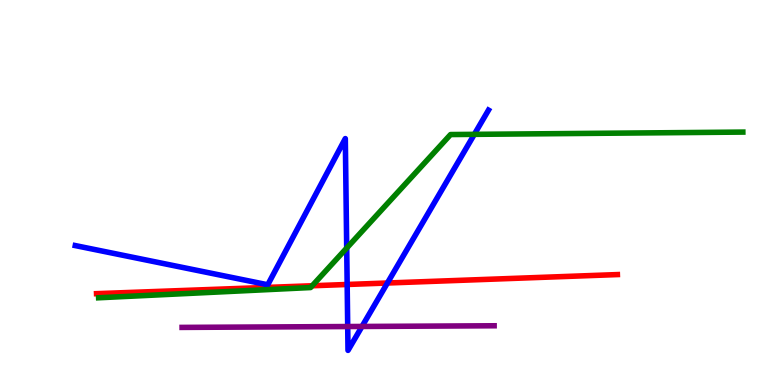[{'lines': ['blue', 'red'], 'intersections': [{'x': 4.48, 'y': 2.61}, {'x': 5.0, 'y': 2.65}]}, {'lines': ['green', 'red'], 'intersections': [{'x': 4.03, 'y': 2.58}]}, {'lines': ['purple', 'red'], 'intersections': []}, {'lines': ['blue', 'green'], 'intersections': [{'x': 4.47, 'y': 3.56}, {'x': 6.12, 'y': 6.51}]}, {'lines': ['blue', 'purple'], 'intersections': [{'x': 4.49, 'y': 1.52}, {'x': 4.67, 'y': 1.52}]}, {'lines': ['green', 'purple'], 'intersections': []}]